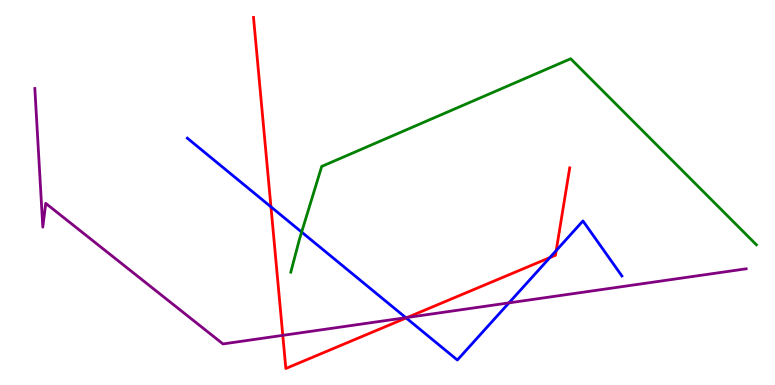[{'lines': ['blue', 'red'], 'intersections': [{'x': 3.5, 'y': 4.63}, {'x': 5.24, 'y': 1.74}, {'x': 7.09, 'y': 3.31}, {'x': 7.18, 'y': 3.49}]}, {'lines': ['green', 'red'], 'intersections': []}, {'lines': ['purple', 'red'], 'intersections': [{'x': 3.65, 'y': 1.29}, {'x': 5.26, 'y': 1.75}]}, {'lines': ['blue', 'green'], 'intersections': [{'x': 3.89, 'y': 3.97}]}, {'lines': ['blue', 'purple'], 'intersections': [{'x': 5.24, 'y': 1.75}, {'x': 6.57, 'y': 2.13}]}, {'lines': ['green', 'purple'], 'intersections': []}]